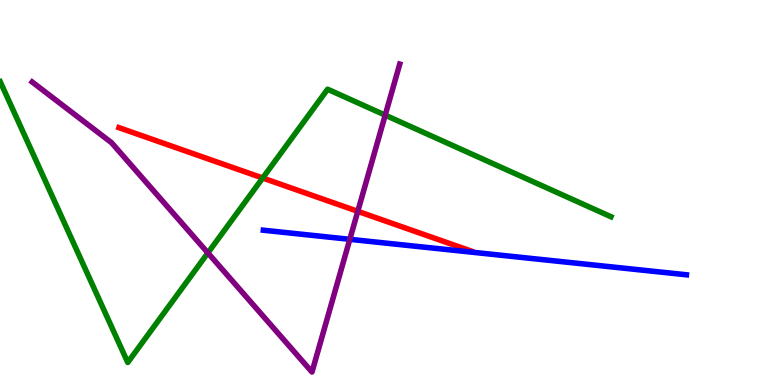[{'lines': ['blue', 'red'], 'intersections': []}, {'lines': ['green', 'red'], 'intersections': [{'x': 3.39, 'y': 5.38}]}, {'lines': ['purple', 'red'], 'intersections': [{'x': 4.62, 'y': 4.51}]}, {'lines': ['blue', 'green'], 'intersections': []}, {'lines': ['blue', 'purple'], 'intersections': [{'x': 4.51, 'y': 3.78}]}, {'lines': ['green', 'purple'], 'intersections': [{'x': 2.68, 'y': 3.43}, {'x': 4.97, 'y': 7.01}]}]